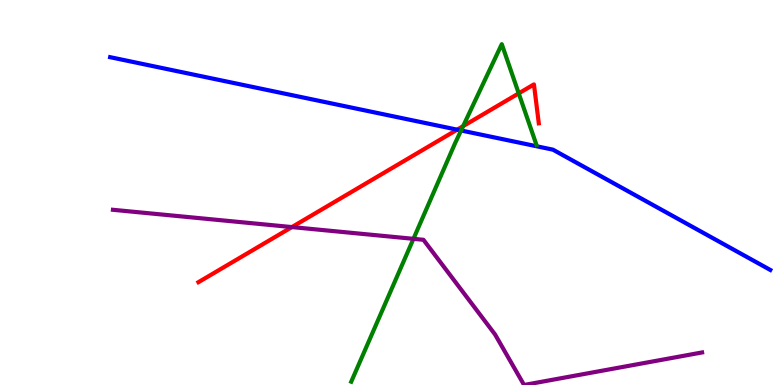[{'lines': ['blue', 'red'], 'intersections': [{'x': 5.9, 'y': 6.63}]}, {'lines': ['green', 'red'], 'intersections': [{'x': 5.98, 'y': 6.72}, {'x': 6.69, 'y': 7.57}]}, {'lines': ['purple', 'red'], 'intersections': [{'x': 3.77, 'y': 4.1}]}, {'lines': ['blue', 'green'], 'intersections': [{'x': 5.95, 'y': 6.61}]}, {'lines': ['blue', 'purple'], 'intersections': []}, {'lines': ['green', 'purple'], 'intersections': [{'x': 5.33, 'y': 3.8}]}]